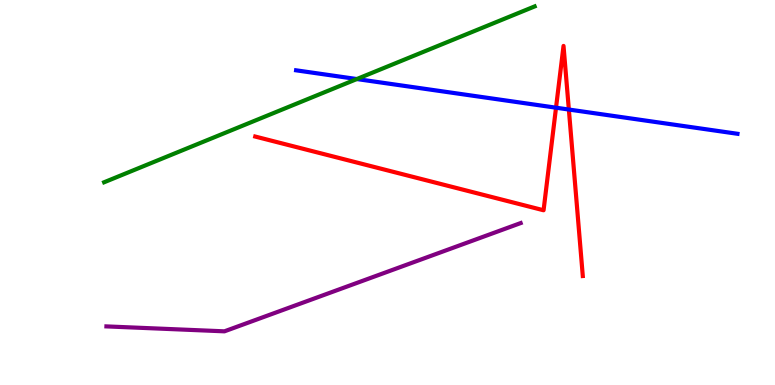[{'lines': ['blue', 'red'], 'intersections': [{'x': 7.17, 'y': 7.2}, {'x': 7.34, 'y': 7.15}]}, {'lines': ['green', 'red'], 'intersections': []}, {'lines': ['purple', 'red'], 'intersections': []}, {'lines': ['blue', 'green'], 'intersections': [{'x': 4.6, 'y': 7.95}]}, {'lines': ['blue', 'purple'], 'intersections': []}, {'lines': ['green', 'purple'], 'intersections': []}]